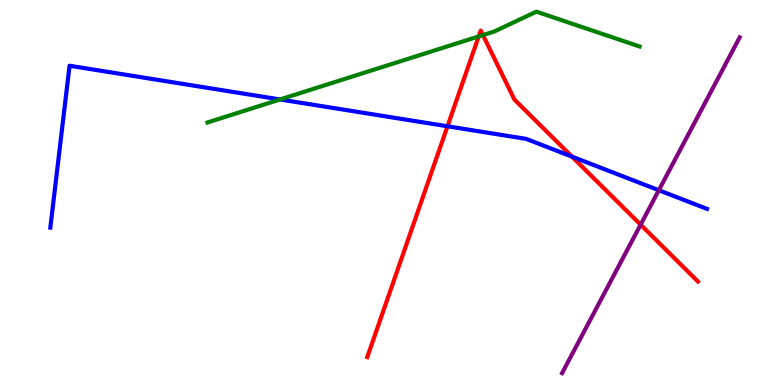[{'lines': ['blue', 'red'], 'intersections': [{'x': 5.77, 'y': 6.72}, {'x': 7.38, 'y': 5.93}]}, {'lines': ['green', 'red'], 'intersections': [{'x': 6.18, 'y': 9.05}, {'x': 6.23, 'y': 9.09}]}, {'lines': ['purple', 'red'], 'intersections': [{'x': 8.27, 'y': 4.16}]}, {'lines': ['blue', 'green'], 'intersections': [{'x': 3.61, 'y': 7.42}]}, {'lines': ['blue', 'purple'], 'intersections': [{'x': 8.5, 'y': 5.06}]}, {'lines': ['green', 'purple'], 'intersections': []}]